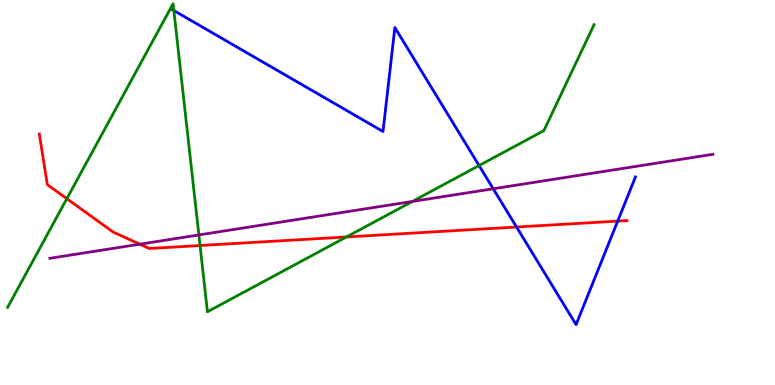[{'lines': ['blue', 'red'], 'intersections': [{'x': 6.67, 'y': 4.1}, {'x': 7.97, 'y': 4.26}]}, {'lines': ['green', 'red'], 'intersections': [{'x': 0.862, 'y': 4.84}, {'x': 2.58, 'y': 3.62}, {'x': 4.47, 'y': 3.85}]}, {'lines': ['purple', 'red'], 'intersections': [{'x': 1.8, 'y': 3.66}]}, {'lines': ['blue', 'green'], 'intersections': [{'x': 2.24, 'y': 9.73}, {'x': 6.18, 'y': 5.7}]}, {'lines': ['blue', 'purple'], 'intersections': [{'x': 6.36, 'y': 5.1}]}, {'lines': ['green', 'purple'], 'intersections': [{'x': 2.57, 'y': 3.9}, {'x': 5.32, 'y': 4.77}]}]